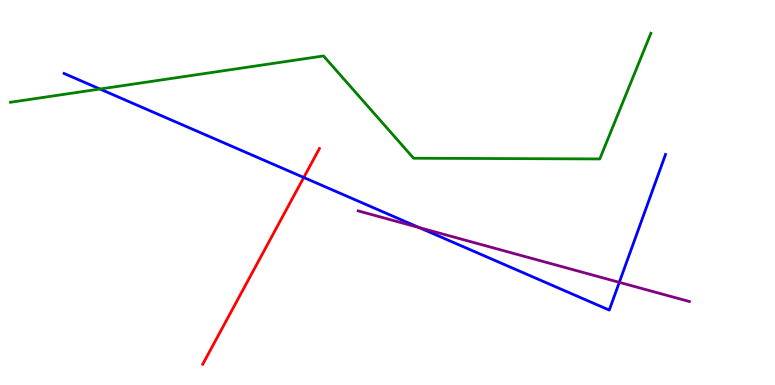[{'lines': ['blue', 'red'], 'intersections': [{'x': 3.92, 'y': 5.39}]}, {'lines': ['green', 'red'], 'intersections': []}, {'lines': ['purple', 'red'], 'intersections': []}, {'lines': ['blue', 'green'], 'intersections': [{'x': 1.29, 'y': 7.69}]}, {'lines': ['blue', 'purple'], 'intersections': [{'x': 5.41, 'y': 4.09}, {'x': 7.99, 'y': 2.67}]}, {'lines': ['green', 'purple'], 'intersections': []}]